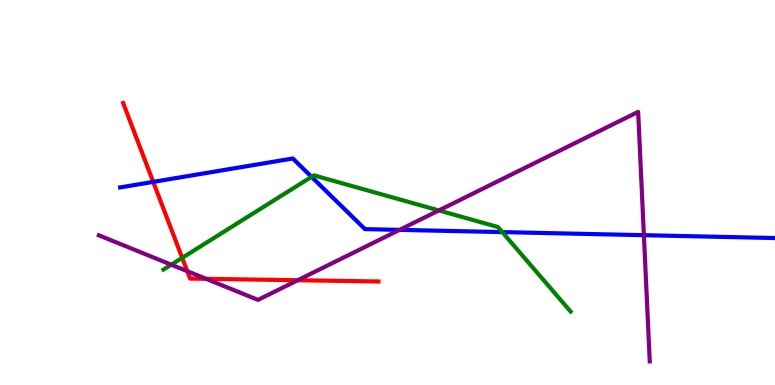[{'lines': ['blue', 'red'], 'intersections': [{'x': 1.98, 'y': 5.28}]}, {'lines': ['green', 'red'], 'intersections': [{'x': 2.35, 'y': 3.3}]}, {'lines': ['purple', 'red'], 'intersections': [{'x': 2.42, 'y': 2.96}, {'x': 2.66, 'y': 2.76}, {'x': 3.84, 'y': 2.72}]}, {'lines': ['blue', 'green'], 'intersections': [{'x': 4.02, 'y': 5.41}, {'x': 6.48, 'y': 3.97}]}, {'lines': ['blue', 'purple'], 'intersections': [{'x': 5.16, 'y': 4.03}, {'x': 8.31, 'y': 3.89}]}, {'lines': ['green', 'purple'], 'intersections': [{'x': 2.21, 'y': 3.12}, {'x': 5.66, 'y': 4.53}]}]